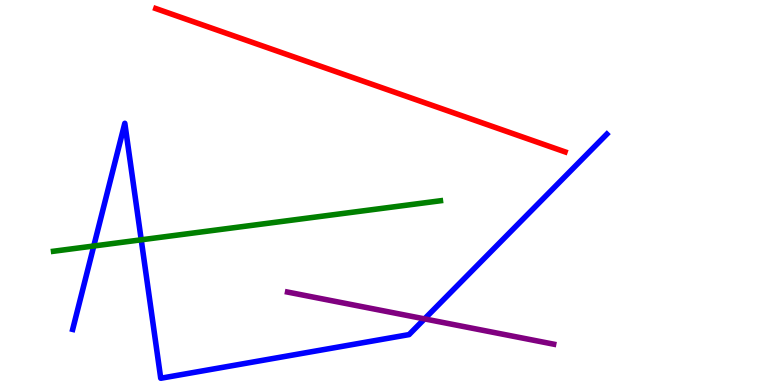[{'lines': ['blue', 'red'], 'intersections': []}, {'lines': ['green', 'red'], 'intersections': []}, {'lines': ['purple', 'red'], 'intersections': []}, {'lines': ['blue', 'green'], 'intersections': [{'x': 1.21, 'y': 3.61}, {'x': 1.82, 'y': 3.77}]}, {'lines': ['blue', 'purple'], 'intersections': [{'x': 5.48, 'y': 1.72}]}, {'lines': ['green', 'purple'], 'intersections': []}]